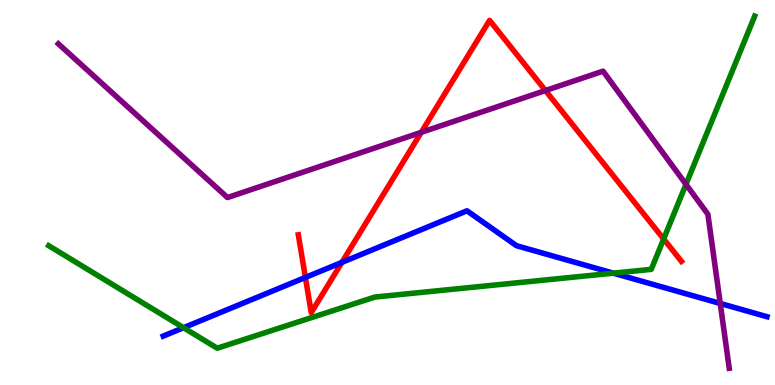[{'lines': ['blue', 'red'], 'intersections': [{'x': 3.94, 'y': 2.79}, {'x': 4.41, 'y': 3.18}]}, {'lines': ['green', 'red'], 'intersections': [{'x': 8.56, 'y': 3.79}]}, {'lines': ['purple', 'red'], 'intersections': [{'x': 5.44, 'y': 6.56}, {'x': 7.04, 'y': 7.65}]}, {'lines': ['blue', 'green'], 'intersections': [{'x': 2.37, 'y': 1.49}, {'x': 7.91, 'y': 2.91}]}, {'lines': ['blue', 'purple'], 'intersections': [{'x': 9.29, 'y': 2.12}]}, {'lines': ['green', 'purple'], 'intersections': [{'x': 8.85, 'y': 5.21}]}]